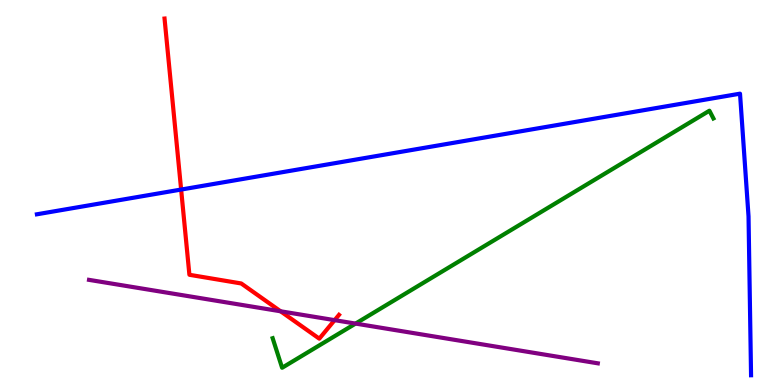[{'lines': ['blue', 'red'], 'intersections': [{'x': 2.34, 'y': 5.08}]}, {'lines': ['green', 'red'], 'intersections': []}, {'lines': ['purple', 'red'], 'intersections': [{'x': 3.62, 'y': 1.91}, {'x': 4.32, 'y': 1.68}]}, {'lines': ['blue', 'green'], 'intersections': []}, {'lines': ['blue', 'purple'], 'intersections': []}, {'lines': ['green', 'purple'], 'intersections': [{'x': 4.59, 'y': 1.6}]}]